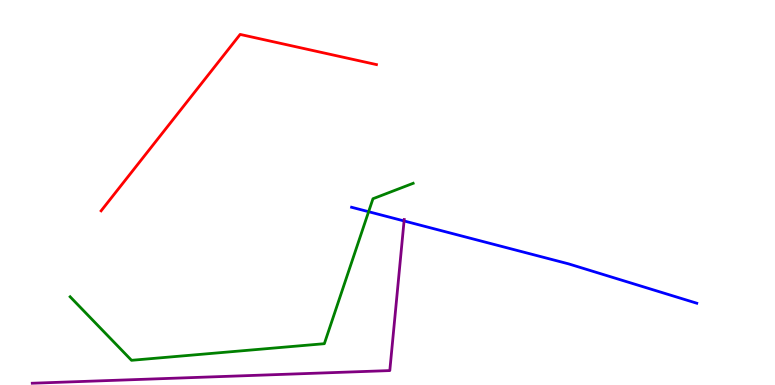[{'lines': ['blue', 'red'], 'intersections': []}, {'lines': ['green', 'red'], 'intersections': []}, {'lines': ['purple', 'red'], 'intersections': []}, {'lines': ['blue', 'green'], 'intersections': [{'x': 4.76, 'y': 4.5}]}, {'lines': ['blue', 'purple'], 'intersections': [{'x': 5.21, 'y': 4.26}]}, {'lines': ['green', 'purple'], 'intersections': []}]